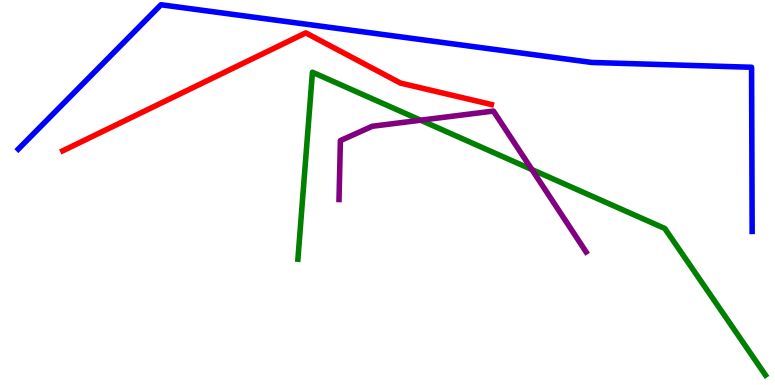[{'lines': ['blue', 'red'], 'intersections': []}, {'lines': ['green', 'red'], 'intersections': []}, {'lines': ['purple', 'red'], 'intersections': []}, {'lines': ['blue', 'green'], 'intersections': []}, {'lines': ['blue', 'purple'], 'intersections': []}, {'lines': ['green', 'purple'], 'intersections': [{'x': 5.43, 'y': 6.88}, {'x': 6.86, 'y': 5.6}]}]